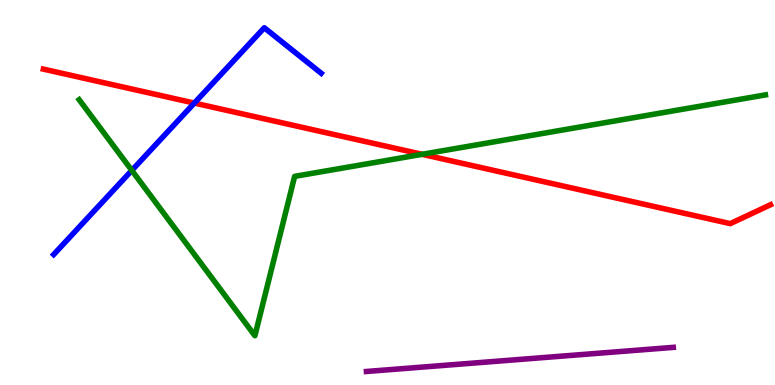[{'lines': ['blue', 'red'], 'intersections': [{'x': 2.51, 'y': 7.32}]}, {'lines': ['green', 'red'], 'intersections': [{'x': 5.45, 'y': 5.99}]}, {'lines': ['purple', 'red'], 'intersections': []}, {'lines': ['blue', 'green'], 'intersections': [{'x': 1.7, 'y': 5.57}]}, {'lines': ['blue', 'purple'], 'intersections': []}, {'lines': ['green', 'purple'], 'intersections': []}]